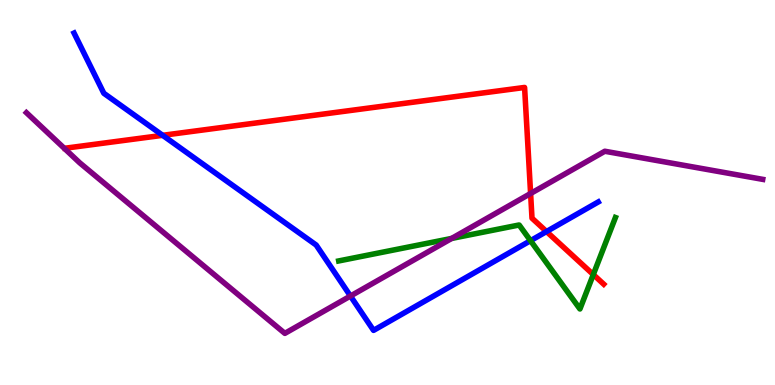[{'lines': ['blue', 'red'], 'intersections': [{'x': 2.1, 'y': 6.49}, {'x': 7.05, 'y': 3.99}]}, {'lines': ['green', 'red'], 'intersections': [{'x': 7.66, 'y': 2.87}]}, {'lines': ['purple', 'red'], 'intersections': [{'x': 6.85, 'y': 4.97}]}, {'lines': ['blue', 'green'], 'intersections': [{'x': 6.85, 'y': 3.75}]}, {'lines': ['blue', 'purple'], 'intersections': [{'x': 4.52, 'y': 2.31}]}, {'lines': ['green', 'purple'], 'intersections': [{'x': 5.83, 'y': 3.81}]}]